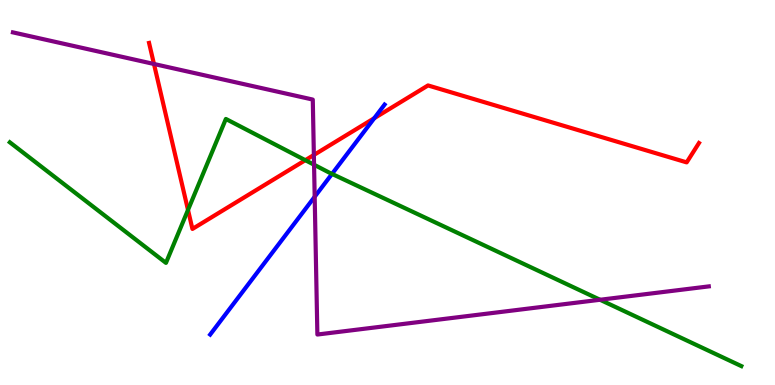[{'lines': ['blue', 'red'], 'intersections': [{'x': 4.83, 'y': 6.93}]}, {'lines': ['green', 'red'], 'intersections': [{'x': 2.43, 'y': 4.55}, {'x': 3.94, 'y': 5.84}]}, {'lines': ['purple', 'red'], 'intersections': [{'x': 1.99, 'y': 8.34}, {'x': 4.05, 'y': 5.97}]}, {'lines': ['blue', 'green'], 'intersections': [{'x': 4.28, 'y': 5.48}]}, {'lines': ['blue', 'purple'], 'intersections': [{'x': 4.06, 'y': 4.89}]}, {'lines': ['green', 'purple'], 'intersections': [{'x': 4.05, 'y': 5.72}, {'x': 7.74, 'y': 2.21}]}]